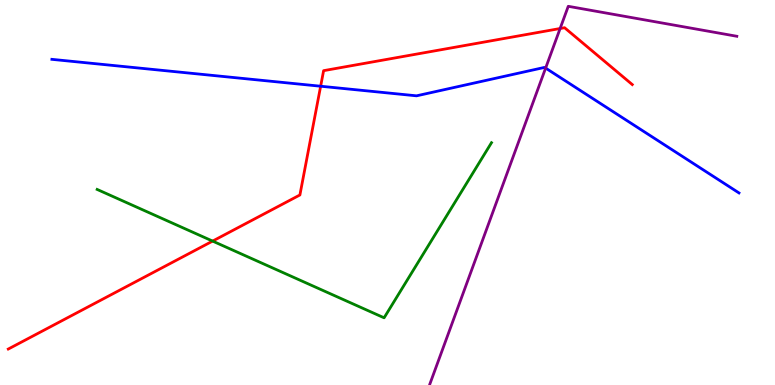[{'lines': ['blue', 'red'], 'intersections': [{'x': 4.14, 'y': 7.76}]}, {'lines': ['green', 'red'], 'intersections': [{'x': 2.74, 'y': 3.74}]}, {'lines': ['purple', 'red'], 'intersections': [{'x': 7.23, 'y': 9.26}]}, {'lines': ['blue', 'green'], 'intersections': []}, {'lines': ['blue', 'purple'], 'intersections': [{'x': 7.04, 'y': 8.23}]}, {'lines': ['green', 'purple'], 'intersections': []}]